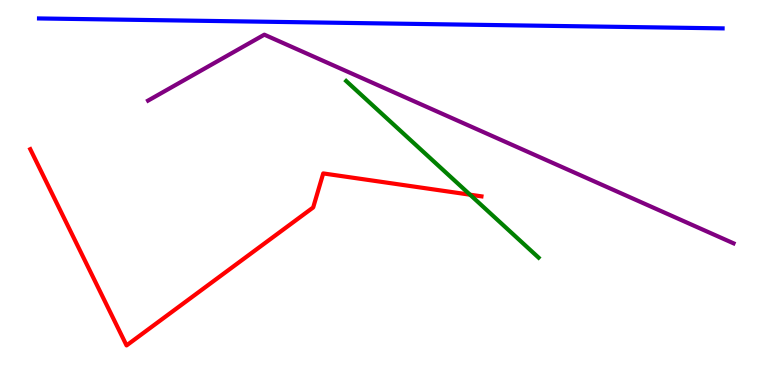[{'lines': ['blue', 'red'], 'intersections': []}, {'lines': ['green', 'red'], 'intersections': [{'x': 6.06, 'y': 4.94}]}, {'lines': ['purple', 'red'], 'intersections': []}, {'lines': ['blue', 'green'], 'intersections': []}, {'lines': ['blue', 'purple'], 'intersections': []}, {'lines': ['green', 'purple'], 'intersections': []}]